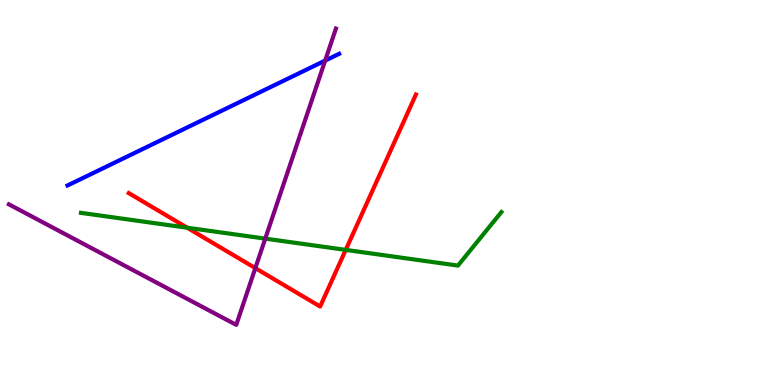[{'lines': ['blue', 'red'], 'intersections': []}, {'lines': ['green', 'red'], 'intersections': [{'x': 2.41, 'y': 4.09}, {'x': 4.46, 'y': 3.51}]}, {'lines': ['purple', 'red'], 'intersections': [{'x': 3.29, 'y': 3.04}]}, {'lines': ['blue', 'green'], 'intersections': []}, {'lines': ['blue', 'purple'], 'intersections': [{'x': 4.2, 'y': 8.43}]}, {'lines': ['green', 'purple'], 'intersections': [{'x': 3.42, 'y': 3.8}]}]